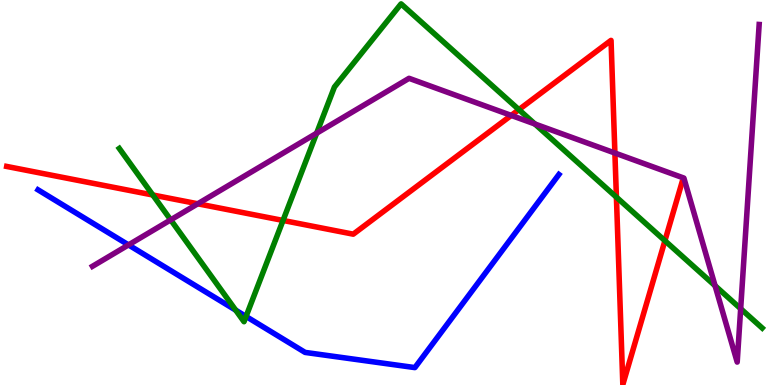[{'lines': ['blue', 'red'], 'intersections': []}, {'lines': ['green', 'red'], 'intersections': [{'x': 1.97, 'y': 4.94}, {'x': 3.65, 'y': 4.27}, {'x': 6.7, 'y': 7.15}, {'x': 7.95, 'y': 4.88}, {'x': 8.58, 'y': 3.75}]}, {'lines': ['purple', 'red'], 'intersections': [{'x': 2.55, 'y': 4.71}, {'x': 6.6, 'y': 7.0}, {'x': 7.93, 'y': 6.03}]}, {'lines': ['blue', 'green'], 'intersections': [{'x': 3.04, 'y': 1.94}, {'x': 3.17, 'y': 1.78}]}, {'lines': ['blue', 'purple'], 'intersections': [{'x': 1.66, 'y': 3.64}]}, {'lines': ['green', 'purple'], 'intersections': [{'x': 2.2, 'y': 4.29}, {'x': 4.09, 'y': 6.54}, {'x': 6.9, 'y': 6.78}, {'x': 9.23, 'y': 2.58}, {'x': 9.56, 'y': 1.98}]}]